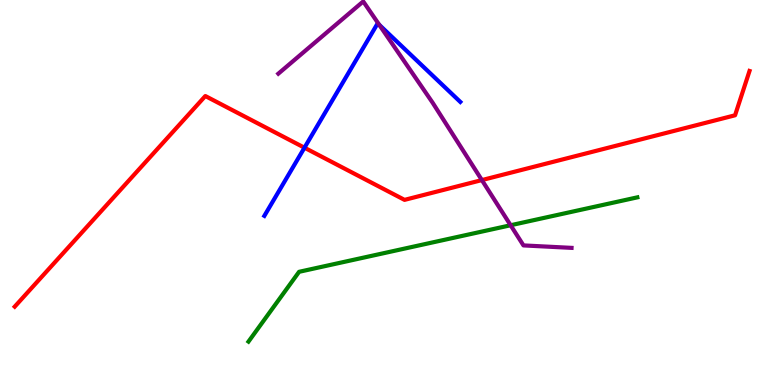[{'lines': ['blue', 'red'], 'intersections': [{'x': 3.93, 'y': 6.16}]}, {'lines': ['green', 'red'], 'intersections': []}, {'lines': ['purple', 'red'], 'intersections': [{'x': 6.22, 'y': 5.32}]}, {'lines': ['blue', 'green'], 'intersections': []}, {'lines': ['blue', 'purple'], 'intersections': [{'x': 4.89, 'y': 9.36}]}, {'lines': ['green', 'purple'], 'intersections': [{'x': 6.59, 'y': 4.15}]}]